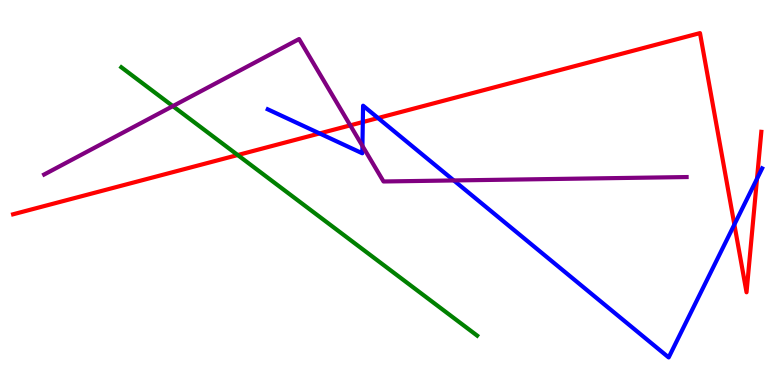[{'lines': ['blue', 'red'], 'intersections': [{'x': 4.12, 'y': 6.53}, {'x': 4.68, 'y': 6.83}, {'x': 4.88, 'y': 6.93}, {'x': 9.48, 'y': 4.17}, {'x': 9.77, 'y': 5.36}]}, {'lines': ['green', 'red'], 'intersections': [{'x': 3.07, 'y': 5.97}]}, {'lines': ['purple', 'red'], 'intersections': [{'x': 4.52, 'y': 6.74}]}, {'lines': ['blue', 'green'], 'intersections': []}, {'lines': ['blue', 'purple'], 'intersections': [{'x': 4.68, 'y': 6.21}, {'x': 5.86, 'y': 5.31}]}, {'lines': ['green', 'purple'], 'intersections': [{'x': 2.23, 'y': 7.24}]}]